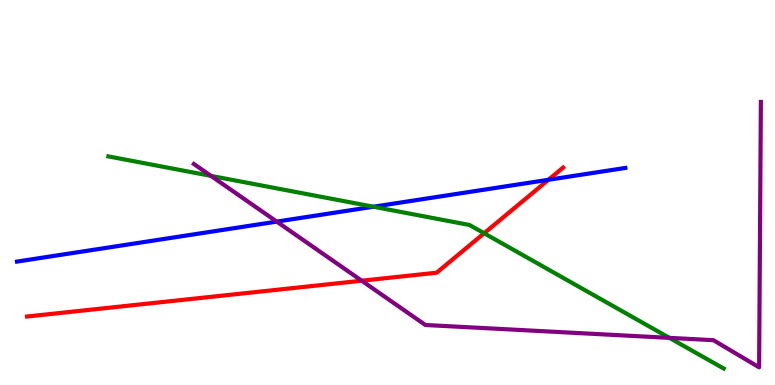[{'lines': ['blue', 'red'], 'intersections': [{'x': 7.08, 'y': 5.33}]}, {'lines': ['green', 'red'], 'intersections': [{'x': 6.25, 'y': 3.94}]}, {'lines': ['purple', 'red'], 'intersections': [{'x': 4.67, 'y': 2.71}]}, {'lines': ['blue', 'green'], 'intersections': [{'x': 4.82, 'y': 4.63}]}, {'lines': ['blue', 'purple'], 'intersections': [{'x': 3.57, 'y': 4.24}]}, {'lines': ['green', 'purple'], 'intersections': [{'x': 2.72, 'y': 5.43}, {'x': 8.64, 'y': 1.22}]}]